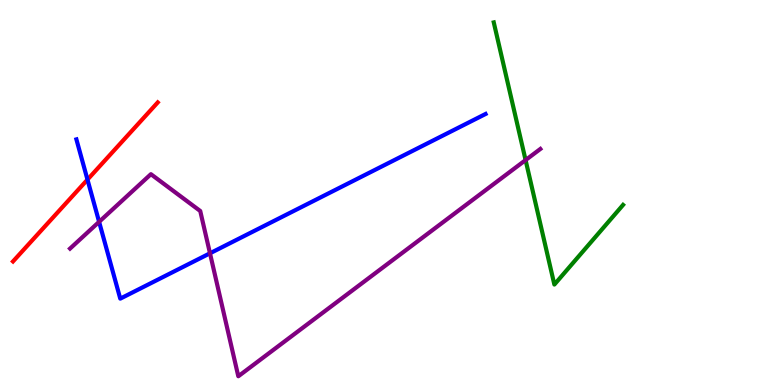[{'lines': ['blue', 'red'], 'intersections': [{'x': 1.13, 'y': 5.33}]}, {'lines': ['green', 'red'], 'intersections': []}, {'lines': ['purple', 'red'], 'intersections': []}, {'lines': ['blue', 'green'], 'intersections': []}, {'lines': ['blue', 'purple'], 'intersections': [{'x': 1.28, 'y': 4.24}, {'x': 2.71, 'y': 3.42}]}, {'lines': ['green', 'purple'], 'intersections': [{'x': 6.78, 'y': 5.84}]}]